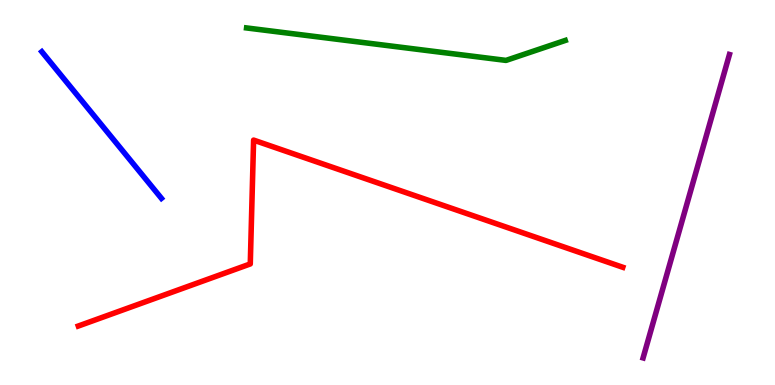[{'lines': ['blue', 'red'], 'intersections': []}, {'lines': ['green', 'red'], 'intersections': []}, {'lines': ['purple', 'red'], 'intersections': []}, {'lines': ['blue', 'green'], 'intersections': []}, {'lines': ['blue', 'purple'], 'intersections': []}, {'lines': ['green', 'purple'], 'intersections': []}]